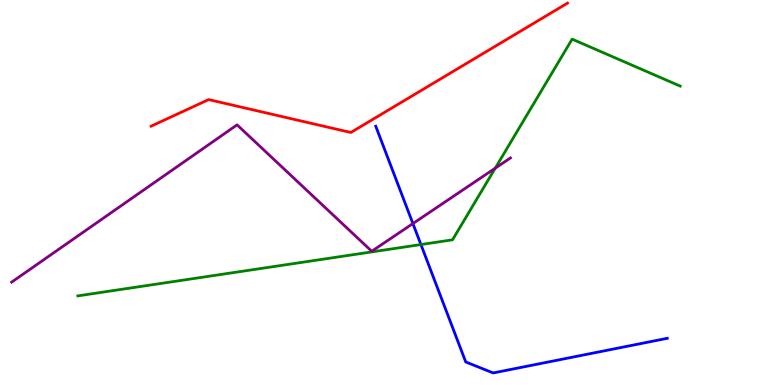[{'lines': ['blue', 'red'], 'intersections': []}, {'lines': ['green', 'red'], 'intersections': []}, {'lines': ['purple', 'red'], 'intersections': []}, {'lines': ['blue', 'green'], 'intersections': [{'x': 5.43, 'y': 3.65}]}, {'lines': ['blue', 'purple'], 'intersections': [{'x': 5.33, 'y': 4.19}]}, {'lines': ['green', 'purple'], 'intersections': [{'x': 6.39, 'y': 5.63}]}]